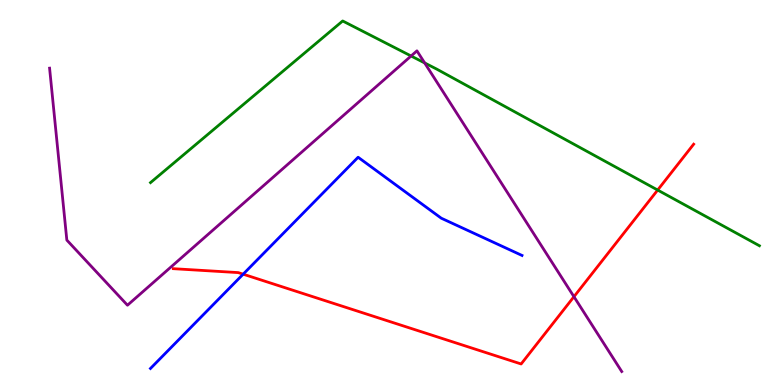[{'lines': ['blue', 'red'], 'intersections': [{'x': 3.14, 'y': 2.88}]}, {'lines': ['green', 'red'], 'intersections': [{'x': 8.49, 'y': 5.06}]}, {'lines': ['purple', 'red'], 'intersections': [{'x': 7.41, 'y': 2.29}]}, {'lines': ['blue', 'green'], 'intersections': []}, {'lines': ['blue', 'purple'], 'intersections': []}, {'lines': ['green', 'purple'], 'intersections': [{'x': 5.3, 'y': 8.55}, {'x': 5.48, 'y': 8.37}]}]